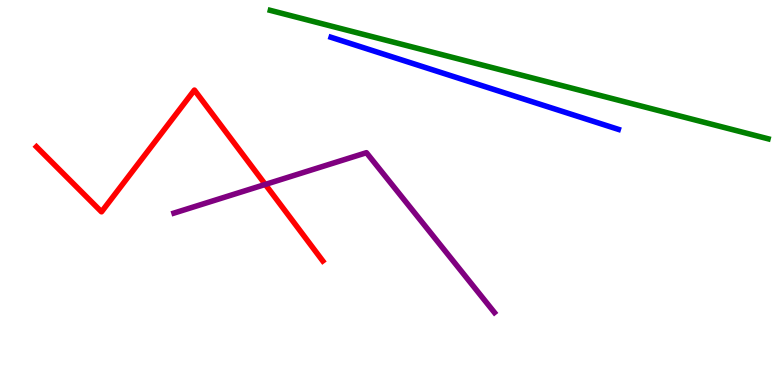[{'lines': ['blue', 'red'], 'intersections': []}, {'lines': ['green', 'red'], 'intersections': []}, {'lines': ['purple', 'red'], 'intersections': [{'x': 3.42, 'y': 5.21}]}, {'lines': ['blue', 'green'], 'intersections': []}, {'lines': ['blue', 'purple'], 'intersections': []}, {'lines': ['green', 'purple'], 'intersections': []}]